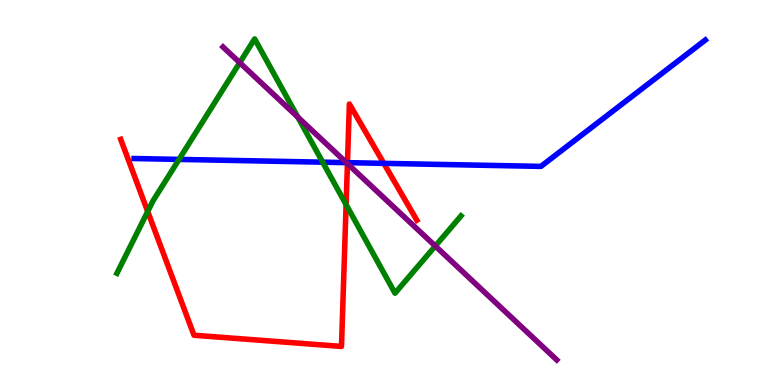[{'lines': ['blue', 'red'], 'intersections': [{'x': 4.48, 'y': 5.78}, {'x': 4.95, 'y': 5.76}]}, {'lines': ['green', 'red'], 'intersections': [{'x': 1.91, 'y': 4.51}, {'x': 4.47, 'y': 4.69}]}, {'lines': ['purple', 'red'], 'intersections': [{'x': 4.48, 'y': 5.75}]}, {'lines': ['blue', 'green'], 'intersections': [{'x': 2.31, 'y': 5.86}, {'x': 4.16, 'y': 5.79}]}, {'lines': ['blue', 'purple'], 'intersections': [{'x': 4.47, 'y': 5.78}]}, {'lines': ['green', 'purple'], 'intersections': [{'x': 3.09, 'y': 8.37}, {'x': 3.84, 'y': 6.96}, {'x': 5.62, 'y': 3.61}]}]